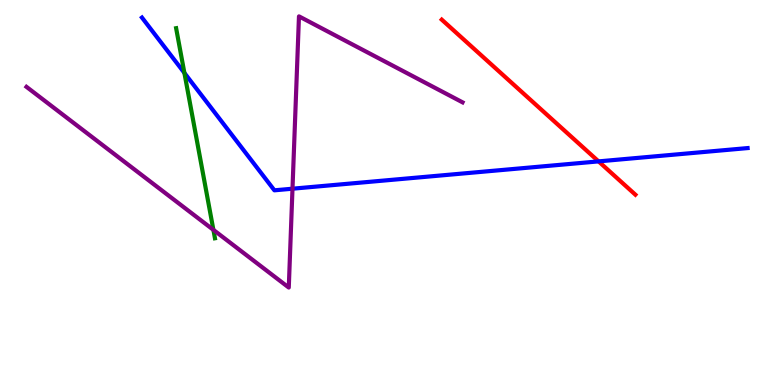[{'lines': ['blue', 'red'], 'intersections': [{'x': 7.72, 'y': 5.81}]}, {'lines': ['green', 'red'], 'intersections': []}, {'lines': ['purple', 'red'], 'intersections': []}, {'lines': ['blue', 'green'], 'intersections': [{'x': 2.38, 'y': 8.11}]}, {'lines': ['blue', 'purple'], 'intersections': [{'x': 3.77, 'y': 5.1}]}, {'lines': ['green', 'purple'], 'intersections': [{'x': 2.75, 'y': 4.03}]}]